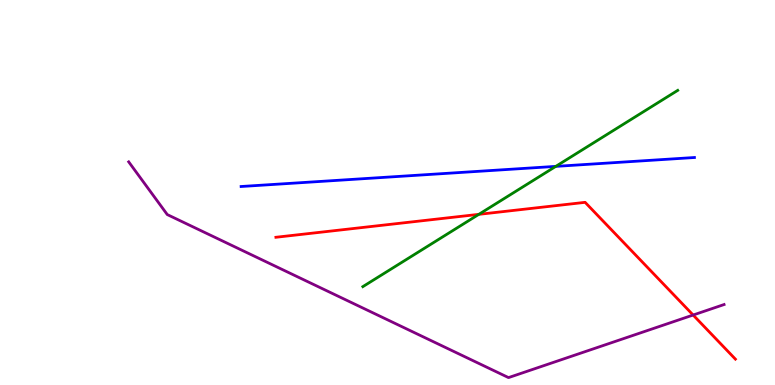[{'lines': ['blue', 'red'], 'intersections': []}, {'lines': ['green', 'red'], 'intersections': [{'x': 6.18, 'y': 4.43}]}, {'lines': ['purple', 'red'], 'intersections': [{'x': 8.94, 'y': 1.82}]}, {'lines': ['blue', 'green'], 'intersections': [{'x': 7.17, 'y': 5.68}]}, {'lines': ['blue', 'purple'], 'intersections': []}, {'lines': ['green', 'purple'], 'intersections': []}]